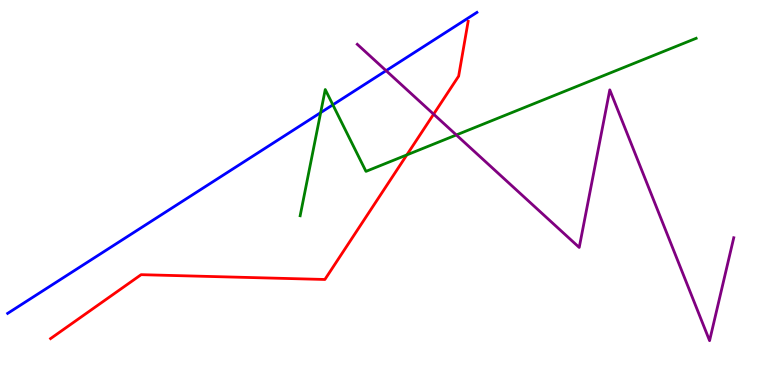[{'lines': ['blue', 'red'], 'intersections': []}, {'lines': ['green', 'red'], 'intersections': [{'x': 5.25, 'y': 5.98}]}, {'lines': ['purple', 'red'], 'intersections': [{'x': 5.6, 'y': 7.03}]}, {'lines': ['blue', 'green'], 'intersections': [{'x': 4.14, 'y': 7.07}, {'x': 4.29, 'y': 7.28}]}, {'lines': ['blue', 'purple'], 'intersections': [{'x': 4.98, 'y': 8.16}]}, {'lines': ['green', 'purple'], 'intersections': [{'x': 5.89, 'y': 6.49}]}]